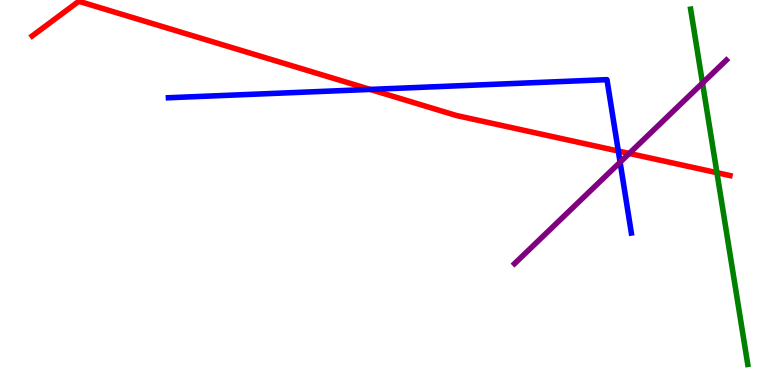[{'lines': ['blue', 'red'], 'intersections': [{'x': 4.78, 'y': 7.68}, {'x': 7.98, 'y': 6.08}]}, {'lines': ['green', 'red'], 'intersections': [{'x': 9.25, 'y': 5.51}]}, {'lines': ['purple', 'red'], 'intersections': [{'x': 8.12, 'y': 6.01}]}, {'lines': ['blue', 'green'], 'intersections': []}, {'lines': ['blue', 'purple'], 'intersections': [{'x': 8.0, 'y': 5.79}]}, {'lines': ['green', 'purple'], 'intersections': [{'x': 9.06, 'y': 7.84}]}]